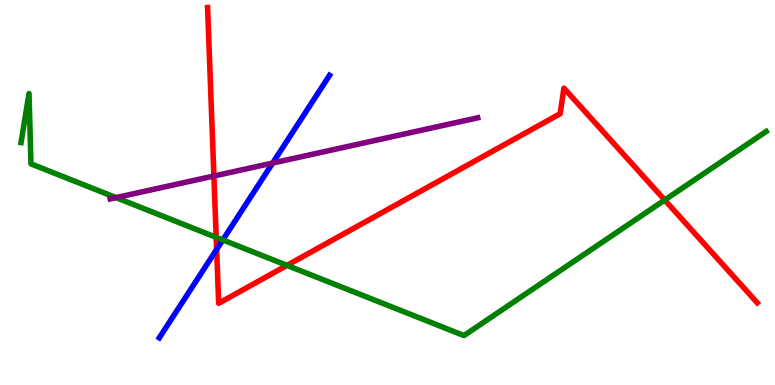[{'lines': ['blue', 'red'], 'intersections': [{'x': 2.8, 'y': 3.52}]}, {'lines': ['green', 'red'], 'intersections': [{'x': 2.79, 'y': 3.84}, {'x': 3.7, 'y': 3.11}, {'x': 8.58, 'y': 4.8}]}, {'lines': ['purple', 'red'], 'intersections': [{'x': 2.76, 'y': 5.43}]}, {'lines': ['blue', 'green'], 'intersections': [{'x': 2.87, 'y': 3.77}]}, {'lines': ['blue', 'purple'], 'intersections': [{'x': 3.52, 'y': 5.77}]}, {'lines': ['green', 'purple'], 'intersections': [{'x': 1.5, 'y': 4.87}]}]